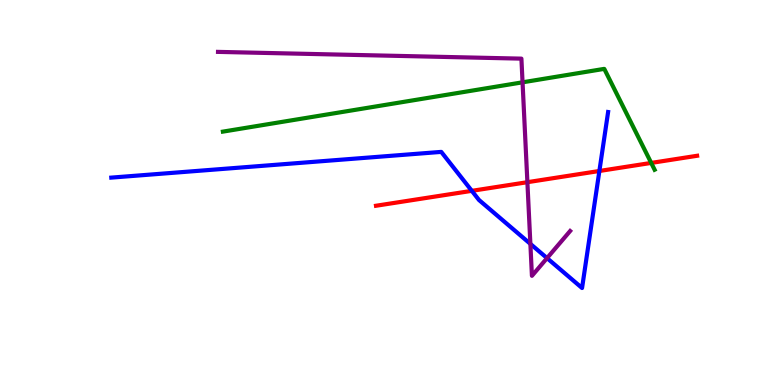[{'lines': ['blue', 'red'], 'intersections': [{'x': 6.09, 'y': 5.04}, {'x': 7.73, 'y': 5.56}]}, {'lines': ['green', 'red'], 'intersections': [{'x': 8.4, 'y': 5.77}]}, {'lines': ['purple', 'red'], 'intersections': [{'x': 6.81, 'y': 5.27}]}, {'lines': ['blue', 'green'], 'intersections': []}, {'lines': ['blue', 'purple'], 'intersections': [{'x': 6.84, 'y': 3.67}, {'x': 7.06, 'y': 3.3}]}, {'lines': ['green', 'purple'], 'intersections': [{'x': 6.74, 'y': 7.86}]}]